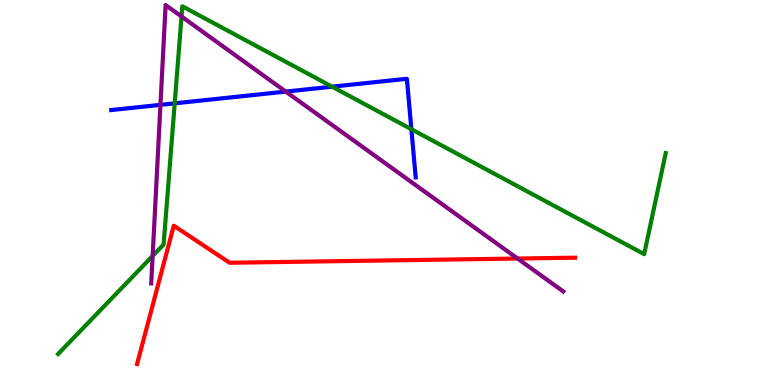[{'lines': ['blue', 'red'], 'intersections': []}, {'lines': ['green', 'red'], 'intersections': []}, {'lines': ['purple', 'red'], 'intersections': [{'x': 6.68, 'y': 3.28}]}, {'lines': ['blue', 'green'], 'intersections': [{'x': 2.25, 'y': 7.32}, {'x': 4.29, 'y': 7.75}, {'x': 5.31, 'y': 6.64}]}, {'lines': ['blue', 'purple'], 'intersections': [{'x': 2.07, 'y': 7.28}, {'x': 3.69, 'y': 7.62}]}, {'lines': ['green', 'purple'], 'intersections': [{'x': 1.97, 'y': 3.35}, {'x': 2.34, 'y': 9.57}]}]